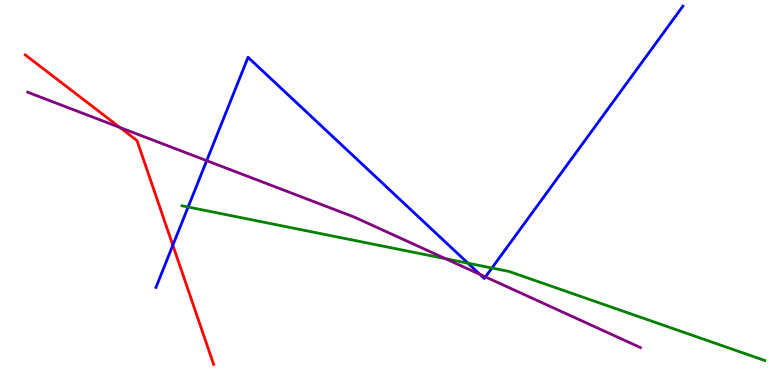[{'lines': ['blue', 'red'], 'intersections': [{'x': 2.23, 'y': 3.63}]}, {'lines': ['green', 'red'], 'intersections': []}, {'lines': ['purple', 'red'], 'intersections': [{'x': 1.55, 'y': 6.69}]}, {'lines': ['blue', 'green'], 'intersections': [{'x': 2.43, 'y': 4.62}, {'x': 6.04, 'y': 3.16}, {'x': 6.35, 'y': 3.04}]}, {'lines': ['blue', 'purple'], 'intersections': [{'x': 2.67, 'y': 5.83}, {'x': 6.19, 'y': 2.87}, {'x': 6.26, 'y': 2.81}]}, {'lines': ['green', 'purple'], 'intersections': [{'x': 5.75, 'y': 3.28}]}]